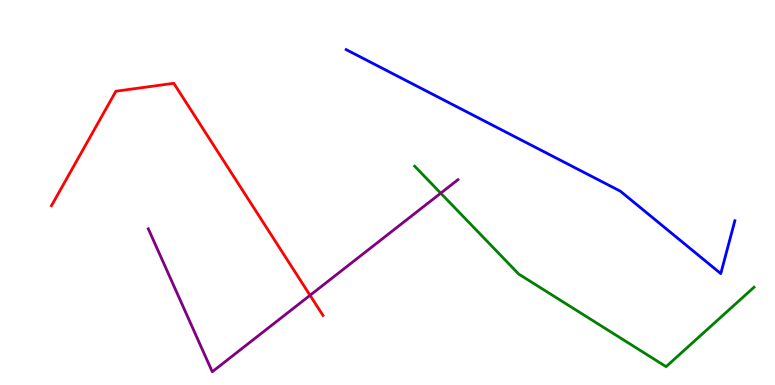[{'lines': ['blue', 'red'], 'intersections': []}, {'lines': ['green', 'red'], 'intersections': []}, {'lines': ['purple', 'red'], 'intersections': [{'x': 4.0, 'y': 2.33}]}, {'lines': ['blue', 'green'], 'intersections': []}, {'lines': ['blue', 'purple'], 'intersections': []}, {'lines': ['green', 'purple'], 'intersections': [{'x': 5.69, 'y': 4.98}]}]